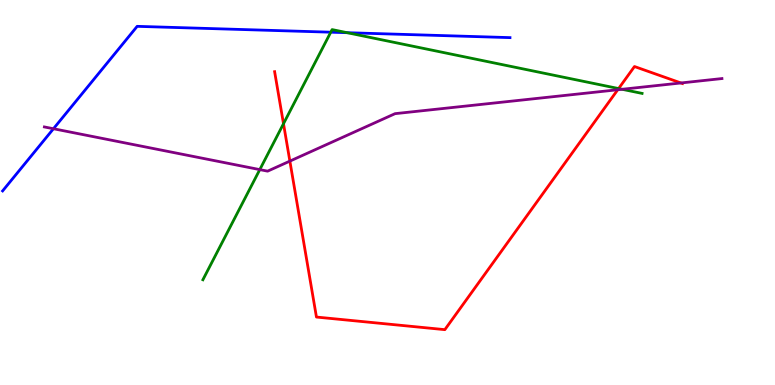[{'lines': ['blue', 'red'], 'intersections': []}, {'lines': ['green', 'red'], 'intersections': [{'x': 3.66, 'y': 6.79}, {'x': 7.98, 'y': 7.7}]}, {'lines': ['purple', 'red'], 'intersections': [{'x': 3.74, 'y': 5.82}, {'x': 7.97, 'y': 7.67}, {'x': 8.79, 'y': 7.85}]}, {'lines': ['blue', 'green'], 'intersections': [{'x': 4.27, 'y': 9.16}, {'x': 4.48, 'y': 9.15}]}, {'lines': ['blue', 'purple'], 'intersections': [{'x': 0.69, 'y': 6.66}]}, {'lines': ['green', 'purple'], 'intersections': [{'x': 3.35, 'y': 5.59}, {'x': 8.03, 'y': 7.68}]}]